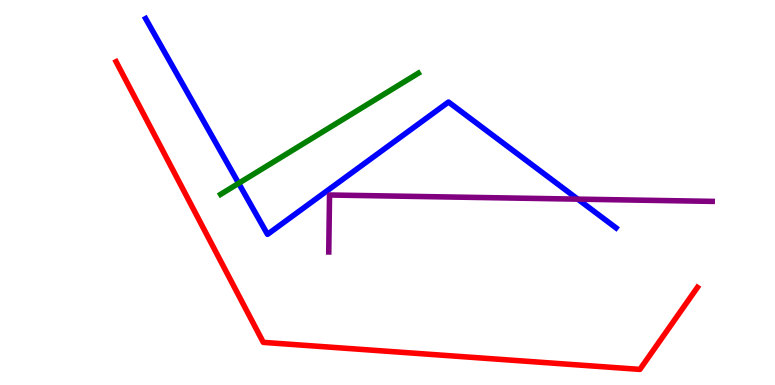[{'lines': ['blue', 'red'], 'intersections': []}, {'lines': ['green', 'red'], 'intersections': []}, {'lines': ['purple', 'red'], 'intersections': []}, {'lines': ['blue', 'green'], 'intersections': [{'x': 3.08, 'y': 5.24}]}, {'lines': ['blue', 'purple'], 'intersections': [{'x': 7.46, 'y': 4.83}]}, {'lines': ['green', 'purple'], 'intersections': []}]